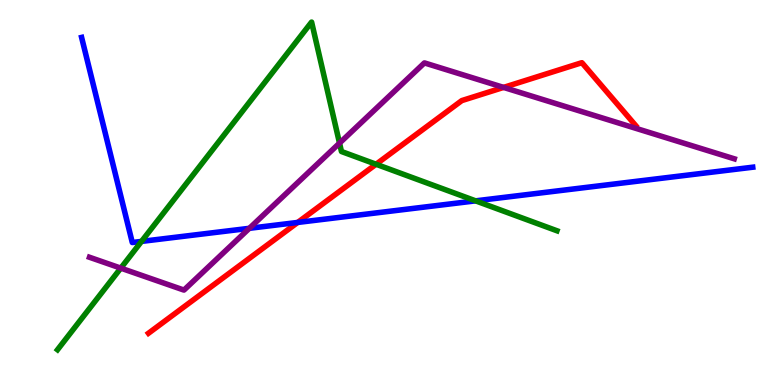[{'lines': ['blue', 'red'], 'intersections': [{'x': 3.84, 'y': 4.22}]}, {'lines': ['green', 'red'], 'intersections': [{'x': 4.85, 'y': 5.73}]}, {'lines': ['purple', 'red'], 'intersections': [{'x': 6.5, 'y': 7.73}]}, {'lines': ['blue', 'green'], 'intersections': [{'x': 1.83, 'y': 3.73}, {'x': 6.14, 'y': 4.78}]}, {'lines': ['blue', 'purple'], 'intersections': [{'x': 3.22, 'y': 4.07}]}, {'lines': ['green', 'purple'], 'intersections': [{'x': 1.56, 'y': 3.04}, {'x': 4.38, 'y': 6.28}]}]